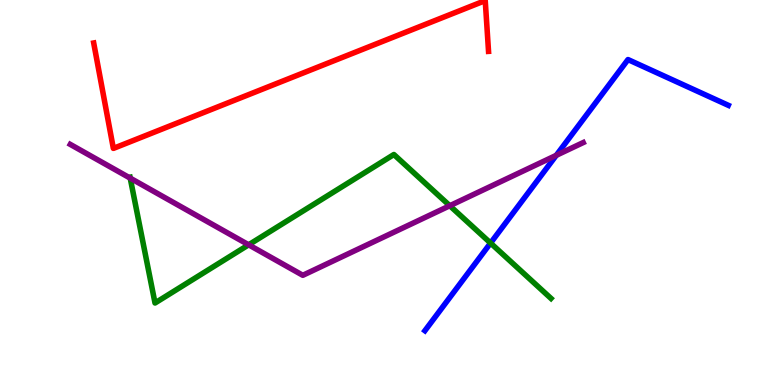[{'lines': ['blue', 'red'], 'intersections': []}, {'lines': ['green', 'red'], 'intersections': []}, {'lines': ['purple', 'red'], 'intersections': []}, {'lines': ['blue', 'green'], 'intersections': [{'x': 6.33, 'y': 3.69}]}, {'lines': ['blue', 'purple'], 'intersections': [{'x': 7.18, 'y': 5.97}]}, {'lines': ['green', 'purple'], 'intersections': [{'x': 1.68, 'y': 5.37}, {'x': 3.21, 'y': 3.64}, {'x': 5.8, 'y': 4.66}]}]